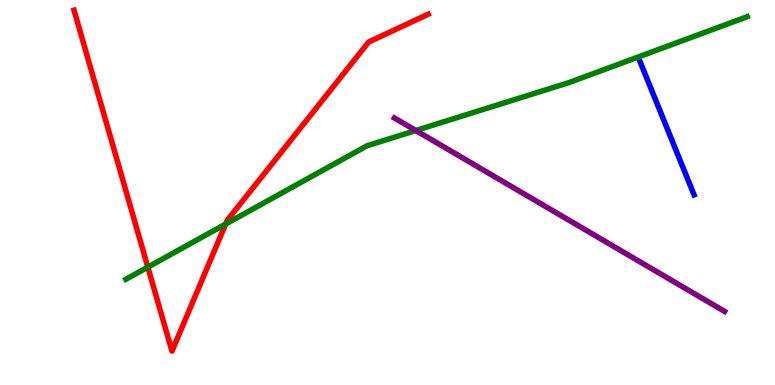[{'lines': ['blue', 'red'], 'intersections': []}, {'lines': ['green', 'red'], 'intersections': [{'x': 1.91, 'y': 3.06}, {'x': 2.91, 'y': 4.18}]}, {'lines': ['purple', 'red'], 'intersections': []}, {'lines': ['blue', 'green'], 'intersections': []}, {'lines': ['blue', 'purple'], 'intersections': []}, {'lines': ['green', 'purple'], 'intersections': [{'x': 5.37, 'y': 6.61}]}]